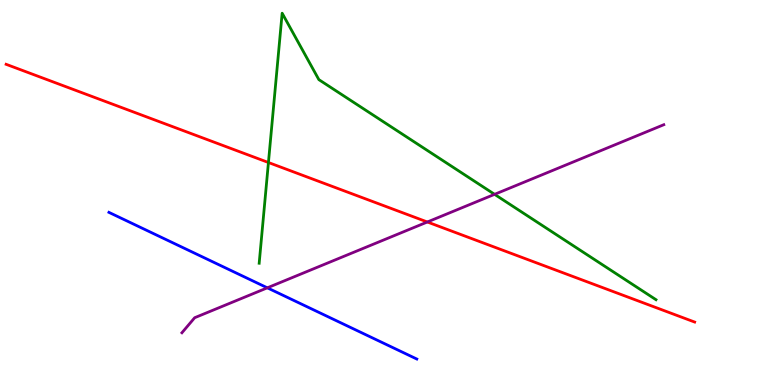[{'lines': ['blue', 'red'], 'intersections': []}, {'lines': ['green', 'red'], 'intersections': [{'x': 3.46, 'y': 5.78}]}, {'lines': ['purple', 'red'], 'intersections': [{'x': 5.51, 'y': 4.23}]}, {'lines': ['blue', 'green'], 'intersections': []}, {'lines': ['blue', 'purple'], 'intersections': [{'x': 3.45, 'y': 2.52}]}, {'lines': ['green', 'purple'], 'intersections': [{'x': 6.38, 'y': 4.95}]}]